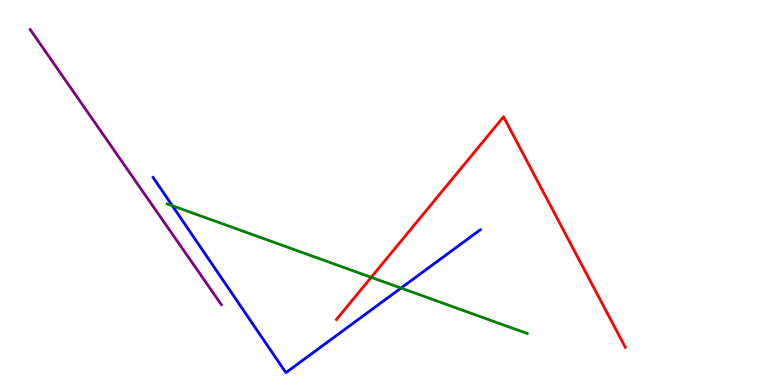[{'lines': ['blue', 'red'], 'intersections': []}, {'lines': ['green', 'red'], 'intersections': [{'x': 4.79, 'y': 2.8}]}, {'lines': ['purple', 'red'], 'intersections': []}, {'lines': ['blue', 'green'], 'intersections': [{'x': 2.22, 'y': 4.66}, {'x': 5.17, 'y': 2.52}]}, {'lines': ['blue', 'purple'], 'intersections': []}, {'lines': ['green', 'purple'], 'intersections': []}]